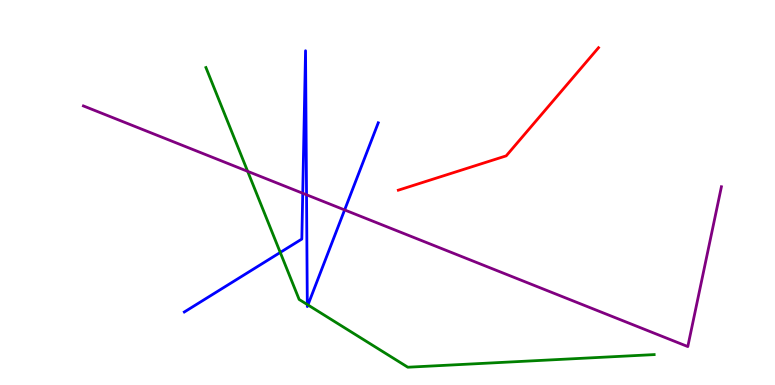[{'lines': ['blue', 'red'], 'intersections': []}, {'lines': ['green', 'red'], 'intersections': []}, {'lines': ['purple', 'red'], 'intersections': []}, {'lines': ['blue', 'green'], 'intersections': [{'x': 3.62, 'y': 3.44}, {'x': 3.97, 'y': 2.09}, {'x': 3.97, 'y': 2.08}]}, {'lines': ['blue', 'purple'], 'intersections': [{'x': 3.91, 'y': 4.98}, {'x': 3.96, 'y': 4.94}, {'x': 4.45, 'y': 4.55}]}, {'lines': ['green', 'purple'], 'intersections': [{'x': 3.2, 'y': 5.55}]}]